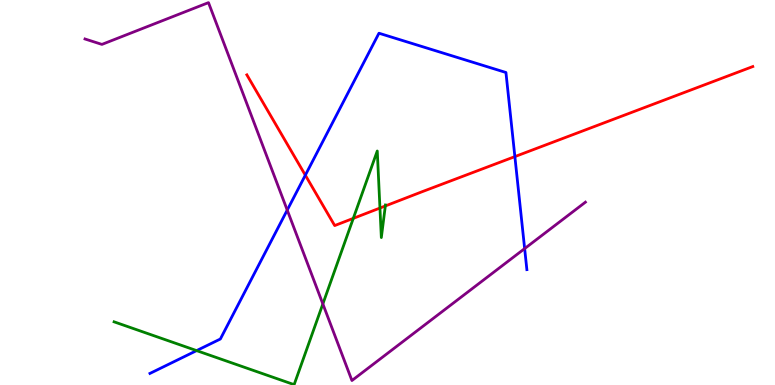[{'lines': ['blue', 'red'], 'intersections': [{'x': 3.94, 'y': 5.45}, {'x': 6.64, 'y': 5.93}]}, {'lines': ['green', 'red'], 'intersections': [{'x': 4.56, 'y': 4.33}, {'x': 4.9, 'y': 4.6}, {'x': 4.97, 'y': 4.65}]}, {'lines': ['purple', 'red'], 'intersections': []}, {'lines': ['blue', 'green'], 'intersections': [{'x': 2.54, 'y': 0.893}]}, {'lines': ['blue', 'purple'], 'intersections': [{'x': 3.71, 'y': 4.54}, {'x': 6.77, 'y': 3.54}]}, {'lines': ['green', 'purple'], 'intersections': [{'x': 4.17, 'y': 2.11}]}]